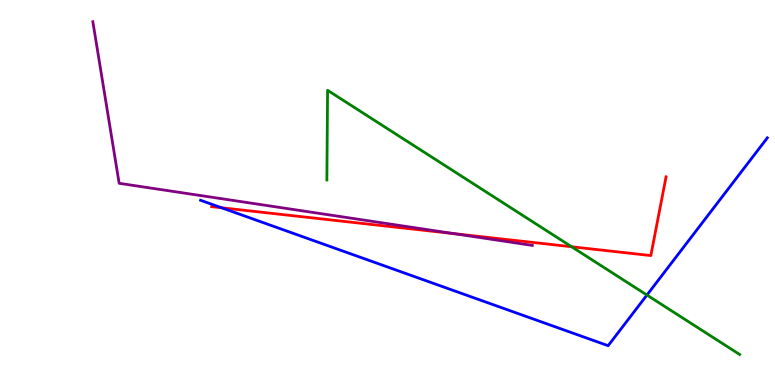[{'lines': ['blue', 'red'], 'intersections': [{'x': 2.86, 'y': 4.6}]}, {'lines': ['green', 'red'], 'intersections': [{'x': 7.38, 'y': 3.59}]}, {'lines': ['purple', 'red'], 'intersections': [{'x': 5.86, 'y': 3.93}]}, {'lines': ['blue', 'green'], 'intersections': [{'x': 8.35, 'y': 2.34}]}, {'lines': ['blue', 'purple'], 'intersections': []}, {'lines': ['green', 'purple'], 'intersections': []}]